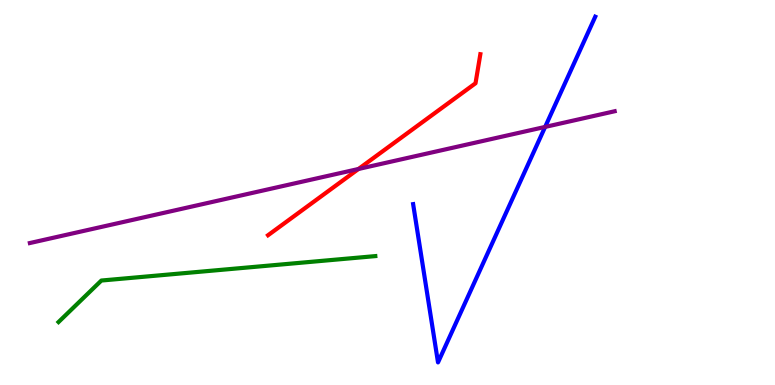[{'lines': ['blue', 'red'], 'intersections': []}, {'lines': ['green', 'red'], 'intersections': []}, {'lines': ['purple', 'red'], 'intersections': [{'x': 4.63, 'y': 5.61}]}, {'lines': ['blue', 'green'], 'intersections': []}, {'lines': ['blue', 'purple'], 'intersections': [{'x': 7.03, 'y': 6.7}]}, {'lines': ['green', 'purple'], 'intersections': []}]